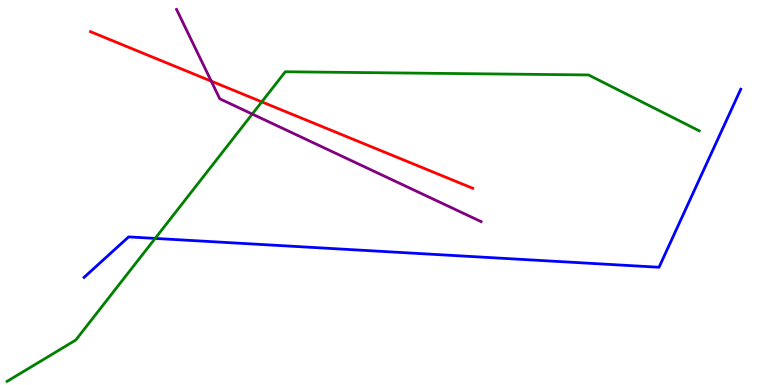[{'lines': ['blue', 'red'], 'intersections': []}, {'lines': ['green', 'red'], 'intersections': [{'x': 3.38, 'y': 7.35}]}, {'lines': ['purple', 'red'], 'intersections': [{'x': 2.73, 'y': 7.89}]}, {'lines': ['blue', 'green'], 'intersections': [{'x': 2.0, 'y': 3.81}]}, {'lines': ['blue', 'purple'], 'intersections': []}, {'lines': ['green', 'purple'], 'intersections': [{'x': 3.25, 'y': 7.04}]}]